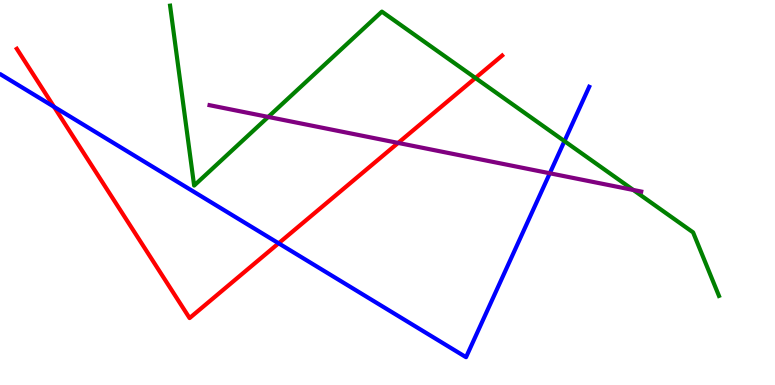[{'lines': ['blue', 'red'], 'intersections': [{'x': 0.697, 'y': 7.23}, {'x': 3.6, 'y': 3.68}]}, {'lines': ['green', 'red'], 'intersections': [{'x': 6.13, 'y': 7.97}]}, {'lines': ['purple', 'red'], 'intersections': [{'x': 5.14, 'y': 6.29}]}, {'lines': ['blue', 'green'], 'intersections': [{'x': 7.28, 'y': 6.33}]}, {'lines': ['blue', 'purple'], 'intersections': [{'x': 7.09, 'y': 5.5}]}, {'lines': ['green', 'purple'], 'intersections': [{'x': 3.46, 'y': 6.96}, {'x': 8.17, 'y': 5.07}]}]